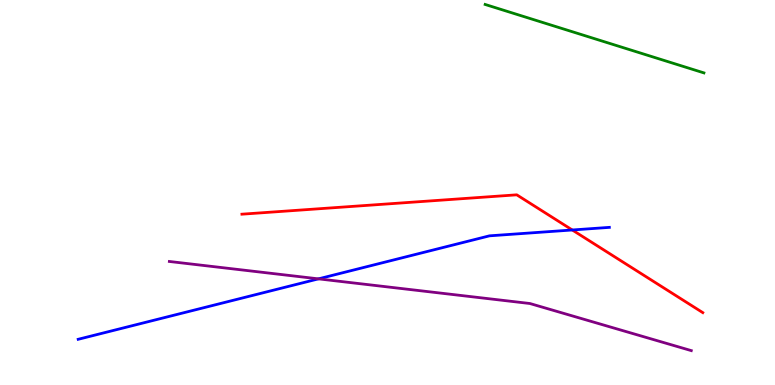[{'lines': ['blue', 'red'], 'intersections': [{'x': 7.38, 'y': 4.03}]}, {'lines': ['green', 'red'], 'intersections': []}, {'lines': ['purple', 'red'], 'intersections': []}, {'lines': ['blue', 'green'], 'intersections': []}, {'lines': ['blue', 'purple'], 'intersections': [{'x': 4.11, 'y': 2.76}]}, {'lines': ['green', 'purple'], 'intersections': []}]